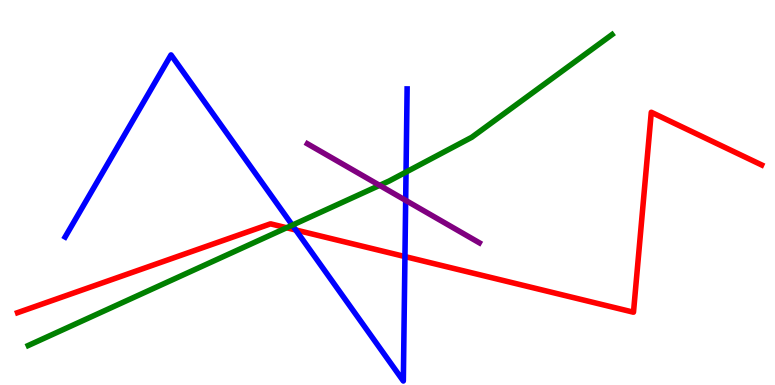[{'lines': ['blue', 'red'], 'intersections': [{'x': 3.82, 'y': 4.03}, {'x': 5.23, 'y': 3.34}]}, {'lines': ['green', 'red'], 'intersections': [{'x': 3.7, 'y': 4.08}]}, {'lines': ['purple', 'red'], 'intersections': []}, {'lines': ['blue', 'green'], 'intersections': [{'x': 3.77, 'y': 4.15}, {'x': 5.24, 'y': 5.53}]}, {'lines': ['blue', 'purple'], 'intersections': [{'x': 5.23, 'y': 4.8}]}, {'lines': ['green', 'purple'], 'intersections': [{'x': 4.9, 'y': 5.19}]}]